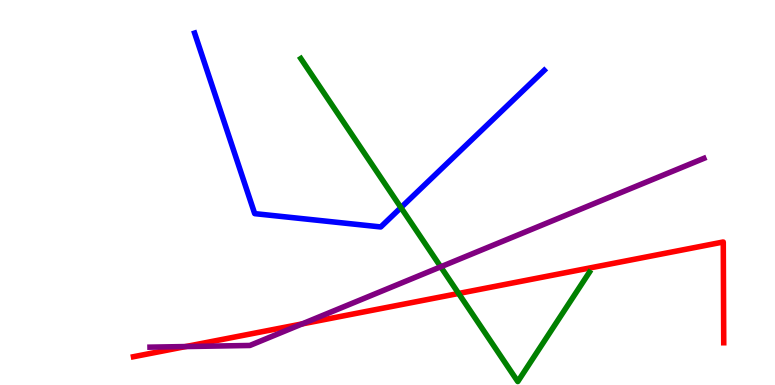[{'lines': ['blue', 'red'], 'intersections': []}, {'lines': ['green', 'red'], 'intersections': [{'x': 5.92, 'y': 2.38}]}, {'lines': ['purple', 'red'], 'intersections': [{'x': 2.4, 'y': 0.999}, {'x': 3.9, 'y': 1.59}]}, {'lines': ['blue', 'green'], 'intersections': [{'x': 5.17, 'y': 4.61}]}, {'lines': ['blue', 'purple'], 'intersections': []}, {'lines': ['green', 'purple'], 'intersections': [{'x': 5.69, 'y': 3.07}]}]